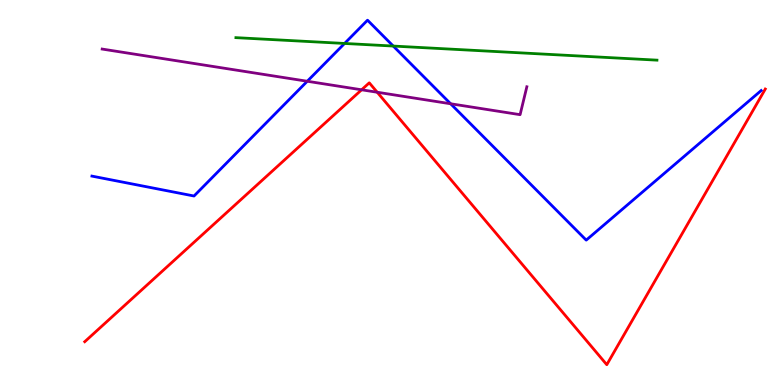[{'lines': ['blue', 'red'], 'intersections': []}, {'lines': ['green', 'red'], 'intersections': []}, {'lines': ['purple', 'red'], 'intersections': [{'x': 4.67, 'y': 7.67}, {'x': 4.87, 'y': 7.6}]}, {'lines': ['blue', 'green'], 'intersections': [{'x': 4.45, 'y': 8.87}, {'x': 5.07, 'y': 8.8}]}, {'lines': ['blue', 'purple'], 'intersections': [{'x': 3.96, 'y': 7.89}, {'x': 5.81, 'y': 7.3}]}, {'lines': ['green', 'purple'], 'intersections': []}]